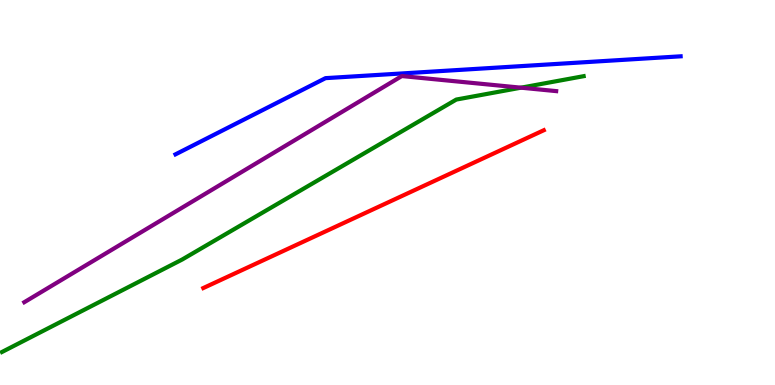[{'lines': ['blue', 'red'], 'intersections': []}, {'lines': ['green', 'red'], 'intersections': []}, {'lines': ['purple', 'red'], 'intersections': []}, {'lines': ['blue', 'green'], 'intersections': []}, {'lines': ['blue', 'purple'], 'intersections': []}, {'lines': ['green', 'purple'], 'intersections': [{'x': 6.72, 'y': 7.72}]}]